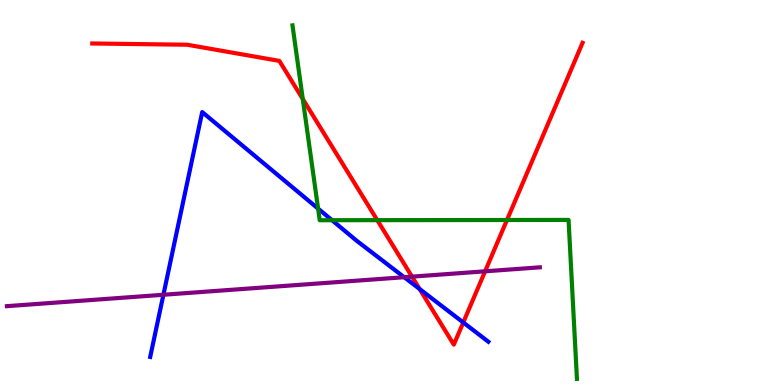[{'lines': ['blue', 'red'], 'intersections': [{'x': 5.41, 'y': 2.49}, {'x': 5.98, 'y': 1.62}]}, {'lines': ['green', 'red'], 'intersections': [{'x': 3.91, 'y': 7.43}, {'x': 4.87, 'y': 4.28}, {'x': 6.54, 'y': 4.29}]}, {'lines': ['purple', 'red'], 'intersections': [{'x': 5.32, 'y': 2.81}, {'x': 6.26, 'y': 2.95}]}, {'lines': ['blue', 'green'], 'intersections': [{'x': 4.1, 'y': 4.58}, {'x': 4.28, 'y': 4.28}]}, {'lines': ['blue', 'purple'], 'intersections': [{'x': 2.11, 'y': 2.34}, {'x': 5.22, 'y': 2.8}]}, {'lines': ['green', 'purple'], 'intersections': []}]